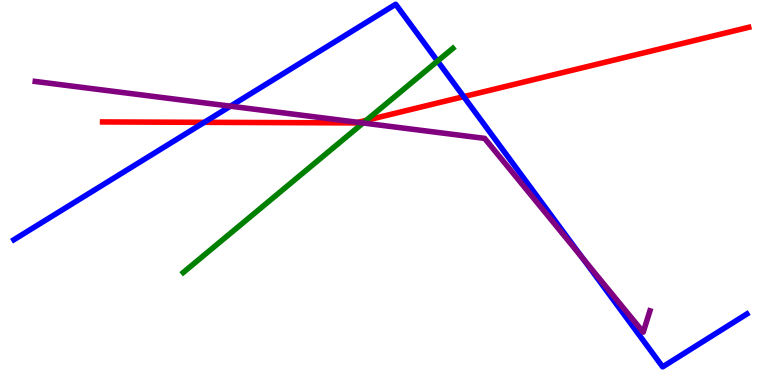[{'lines': ['blue', 'red'], 'intersections': [{'x': 2.64, 'y': 6.82}, {'x': 5.98, 'y': 7.49}]}, {'lines': ['green', 'red'], 'intersections': [{'x': 4.73, 'y': 6.87}]}, {'lines': ['purple', 'red'], 'intersections': [{'x': 4.62, 'y': 6.82}]}, {'lines': ['blue', 'green'], 'intersections': [{'x': 5.65, 'y': 8.41}]}, {'lines': ['blue', 'purple'], 'intersections': [{'x': 2.97, 'y': 7.24}, {'x': 7.52, 'y': 3.3}]}, {'lines': ['green', 'purple'], 'intersections': [{'x': 4.69, 'y': 6.81}]}]